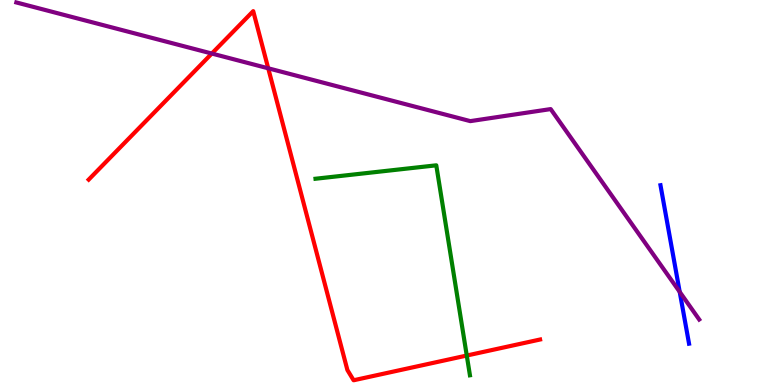[{'lines': ['blue', 'red'], 'intersections': []}, {'lines': ['green', 'red'], 'intersections': [{'x': 6.02, 'y': 0.765}]}, {'lines': ['purple', 'red'], 'intersections': [{'x': 2.73, 'y': 8.61}, {'x': 3.46, 'y': 8.23}]}, {'lines': ['blue', 'green'], 'intersections': []}, {'lines': ['blue', 'purple'], 'intersections': [{'x': 8.77, 'y': 2.42}]}, {'lines': ['green', 'purple'], 'intersections': []}]